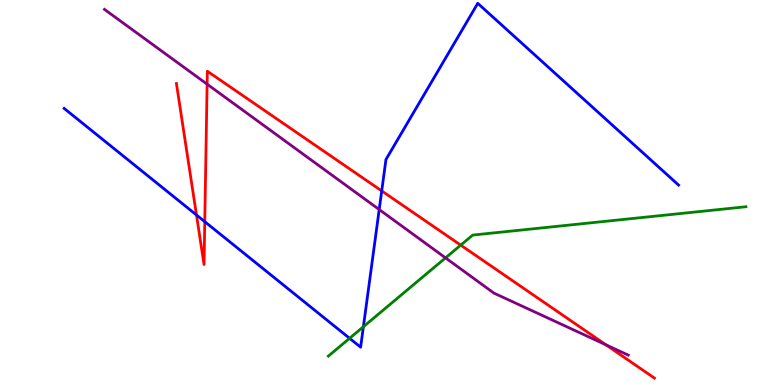[{'lines': ['blue', 'red'], 'intersections': [{'x': 2.54, 'y': 4.42}, {'x': 2.64, 'y': 4.24}, {'x': 4.93, 'y': 5.04}]}, {'lines': ['green', 'red'], 'intersections': [{'x': 5.94, 'y': 3.63}]}, {'lines': ['purple', 'red'], 'intersections': [{'x': 2.67, 'y': 7.81}, {'x': 7.82, 'y': 1.04}]}, {'lines': ['blue', 'green'], 'intersections': [{'x': 4.51, 'y': 1.21}, {'x': 4.69, 'y': 1.51}]}, {'lines': ['blue', 'purple'], 'intersections': [{'x': 4.89, 'y': 4.56}]}, {'lines': ['green', 'purple'], 'intersections': [{'x': 5.75, 'y': 3.3}]}]